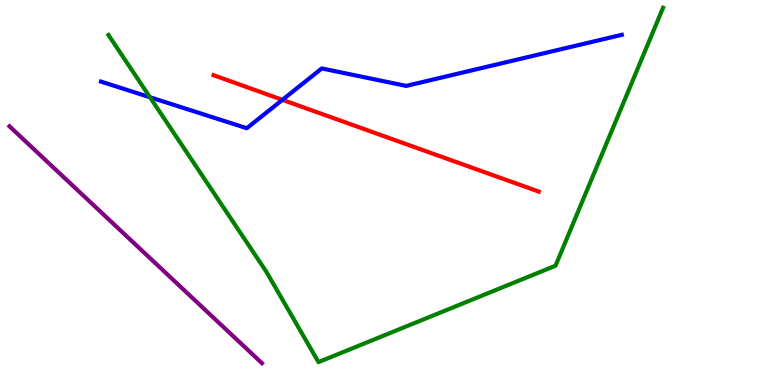[{'lines': ['blue', 'red'], 'intersections': [{'x': 3.64, 'y': 7.41}]}, {'lines': ['green', 'red'], 'intersections': []}, {'lines': ['purple', 'red'], 'intersections': []}, {'lines': ['blue', 'green'], 'intersections': [{'x': 1.94, 'y': 7.47}]}, {'lines': ['blue', 'purple'], 'intersections': []}, {'lines': ['green', 'purple'], 'intersections': []}]